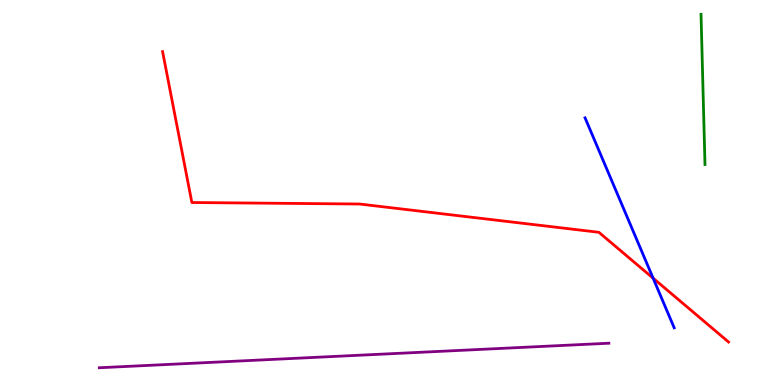[{'lines': ['blue', 'red'], 'intersections': [{'x': 8.43, 'y': 2.77}]}, {'lines': ['green', 'red'], 'intersections': []}, {'lines': ['purple', 'red'], 'intersections': []}, {'lines': ['blue', 'green'], 'intersections': []}, {'lines': ['blue', 'purple'], 'intersections': []}, {'lines': ['green', 'purple'], 'intersections': []}]